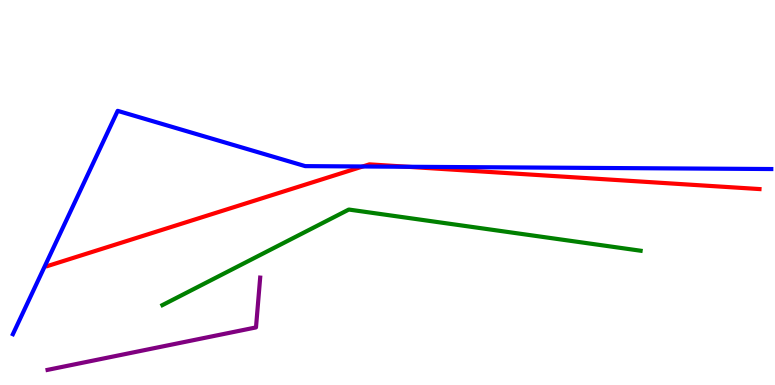[{'lines': ['blue', 'red'], 'intersections': [{'x': 4.68, 'y': 5.68}, {'x': 5.26, 'y': 5.67}]}, {'lines': ['green', 'red'], 'intersections': []}, {'lines': ['purple', 'red'], 'intersections': []}, {'lines': ['blue', 'green'], 'intersections': []}, {'lines': ['blue', 'purple'], 'intersections': []}, {'lines': ['green', 'purple'], 'intersections': []}]